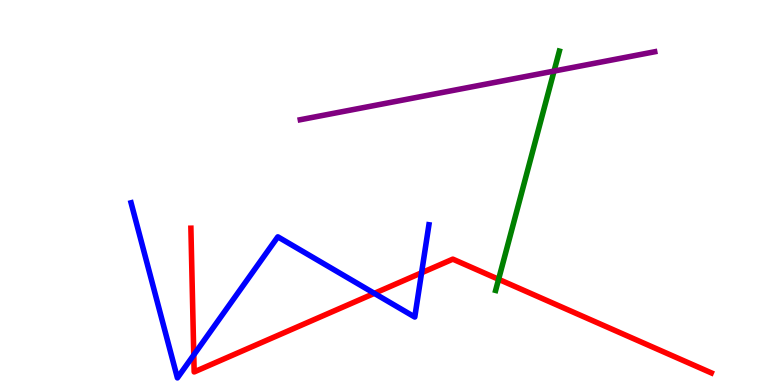[{'lines': ['blue', 'red'], 'intersections': [{'x': 2.5, 'y': 0.781}, {'x': 4.83, 'y': 2.38}, {'x': 5.44, 'y': 2.91}]}, {'lines': ['green', 'red'], 'intersections': [{'x': 6.43, 'y': 2.75}]}, {'lines': ['purple', 'red'], 'intersections': []}, {'lines': ['blue', 'green'], 'intersections': []}, {'lines': ['blue', 'purple'], 'intersections': []}, {'lines': ['green', 'purple'], 'intersections': [{'x': 7.15, 'y': 8.15}]}]